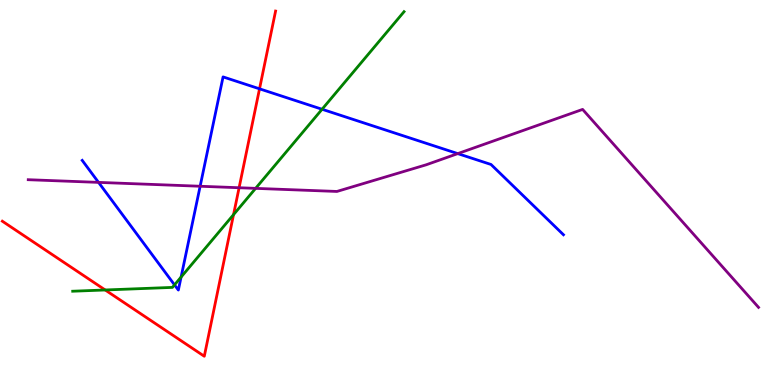[{'lines': ['blue', 'red'], 'intersections': [{'x': 3.35, 'y': 7.69}]}, {'lines': ['green', 'red'], 'intersections': [{'x': 1.36, 'y': 2.47}, {'x': 3.01, 'y': 4.43}]}, {'lines': ['purple', 'red'], 'intersections': [{'x': 3.09, 'y': 5.12}]}, {'lines': ['blue', 'green'], 'intersections': [{'x': 2.25, 'y': 2.6}, {'x': 2.34, 'y': 2.8}, {'x': 4.16, 'y': 7.16}]}, {'lines': ['blue', 'purple'], 'intersections': [{'x': 1.27, 'y': 5.26}, {'x': 2.58, 'y': 5.16}, {'x': 5.91, 'y': 6.01}]}, {'lines': ['green', 'purple'], 'intersections': [{'x': 3.3, 'y': 5.11}]}]